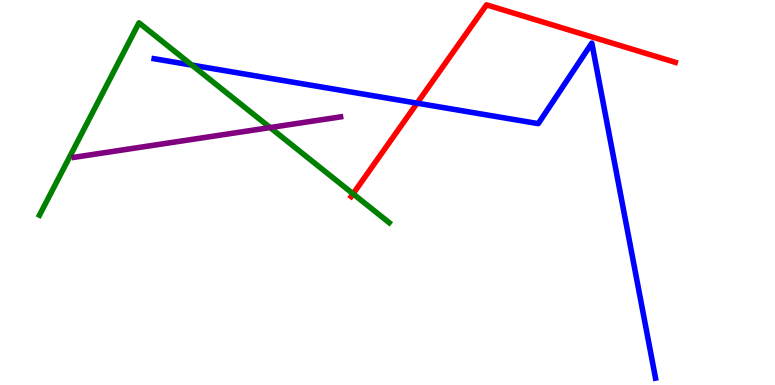[{'lines': ['blue', 'red'], 'intersections': [{'x': 5.38, 'y': 7.32}]}, {'lines': ['green', 'red'], 'intersections': [{'x': 4.56, 'y': 4.97}]}, {'lines': ['purple', 'red'], 'intersections': []}, {'lines': ['blue', 'green'], 'intersections': [{'x': 2.48, 'y': 8.31}]}, {'lines': ['blue', 'purple'], 'intersections': []}, {'lines': ['green', 'purple'], 'intersections': [{'x': 3.49, 'y': 6.69}]}]